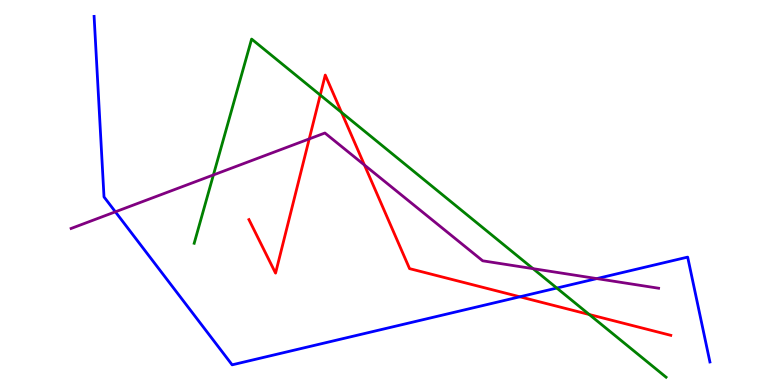[{'lines': ['blue', 'red'], 'intersections': [{'x': 6.71, 'y': 2.29}]}, {'lines': ['green', 'red'], 'intersections': [{'x': 4.13, 'y': 7.53}, {'x': 4.41, 'y': 7.08}, {'x': 7.6, 'y': 1.83}]}, {'lines': ['purple', 'red'], 'intersections': [{'x': 3.99, 'y': 6.39}, {'x': 4.7, 'y': 5.71}]}, {'lines': ['blue', 'green'], 'intersections': [{'x': 7.18, 'y': 2.52}]}, {'lines': ['blue', 'purple'], 'intersections': [{'x': 1.49, 'y': 4.5}, {'x': 7.7, 'y': 2.76}]}, {'lines': ['green', 'purple'], 'intersections': [{'x': 2.75, 'y': 5.46}, {'x': 6.88, 'y': 3.02}]}]